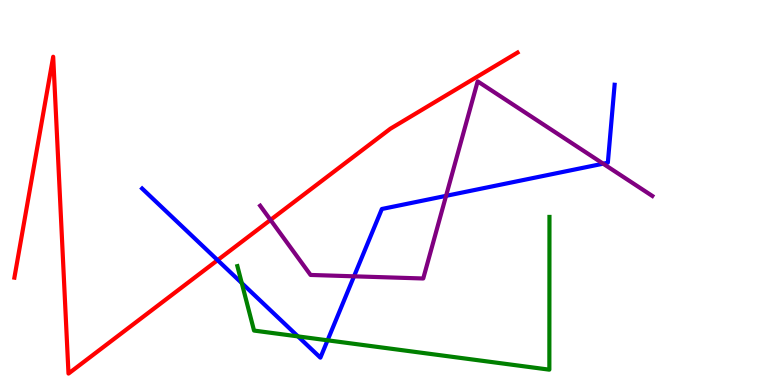[{'lines': ['blue', 'red'], 'intersections': [{'x': 2.81, 'y': 3.24}]}, {'lines': ['green', 'red'], 'intersections': []}, {'lines': ['purple', 'red'], 'intersections': [{'x': 3.49, 'y': 4.29}]}, {'lines': ['blue', 'green'], 'intersections': [{'x': 3.12, 'y': 2.65}, {'x': 3.84, 'y': 1.26}, {'x': 4.23, 'y': 1.16}]}, {'lines': ['blue', 'purple'], 'intersections': [{'x': 4.57, 'y': 2.82}, {'x': 5.76, 'y': 4.91}, {'x': 7.78, 'y': 5.75}]}, {'lines': ['green', 'purple'], 'intersections': []}]